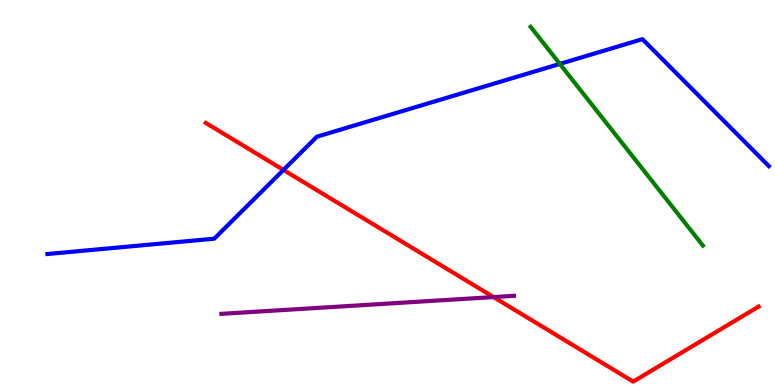[{'lines': ['blue', 'red'], 'intersections': [{'x': 3.66, 'y': 5.59}]}, {'lines': ['green', 'red'], 'intersections': []}, {'lines': ['purple', 'red'], 'intersections': [{'x': 6.37, 'y': 2.28}]}, {'lines': ['blue', 'green'], 'intersections': [{'x': 7.22, 'y': 8.34}]}, {'lines': ['blue', 'purple'], 'intersections': []}, {'lines': ['green', 'purple'], 'intersections': []}]